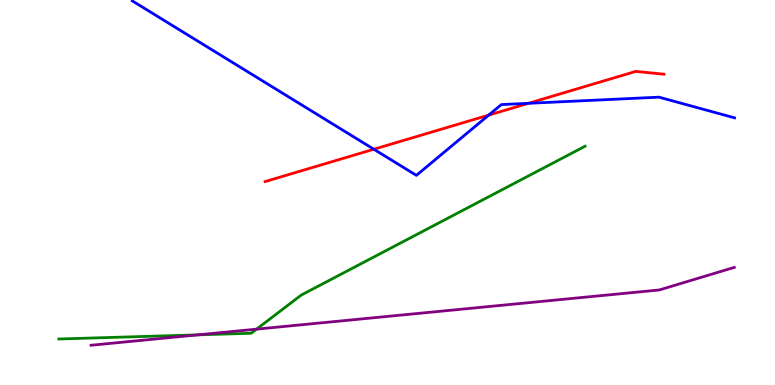[{'lines': ['blue', 'red'], 'intersections': [{'x': 4.82, 'y': 6.12}, {'x': 6.31, 'y': 7.01}, {'x': 6.82, 'y': 7.32}]}, {'lines': ['green', 'red'], 'intersections': []}, {'lines': ['purple', 'red'], 'intersections': []}, {'lines': ['blue', 'green'], 'intersections': []}, {'lines': ['blue', 'purple'], 'intersections': []}, {'lines': ['green', 'purple'], 'intersections': [{'x': 2.55, 'y': 1.3}, {'x': 3.31, 'y': 1.45}]}]